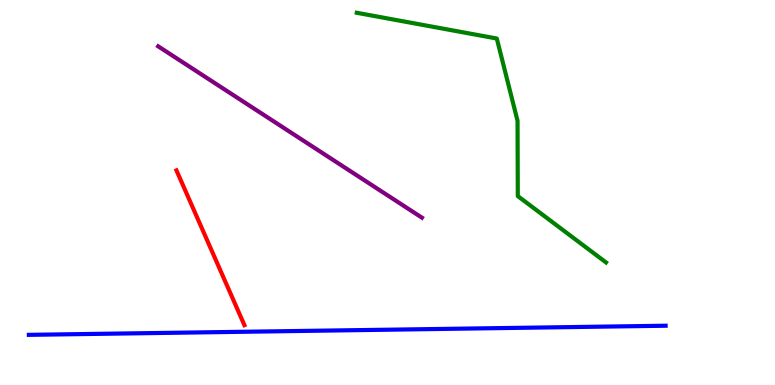[{'lines': ['blue', 'red'], 'intersections': []}, {'lines': ['green', 'red'], 'intersections': []}, {'lines': ['purple', 'red'], 'intersections': []}, {'lines': ['blue', 'green'], 'intersections': []}, {'lines': ['blue', 'purple'], 'intersections': []}, {'lines': ['green', 'purple'], 'intersections': []}]